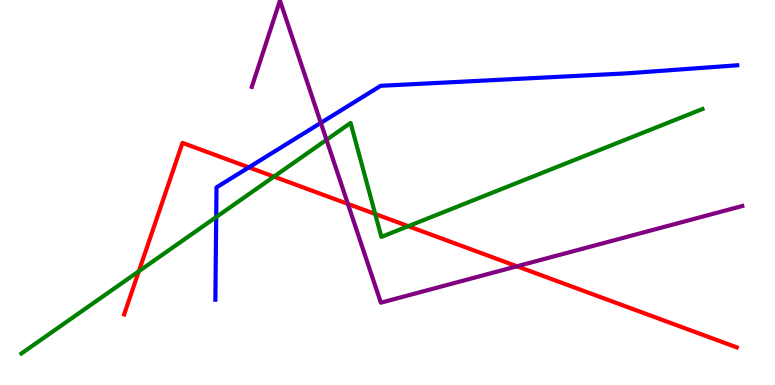[{'lines': ['blue', 'red'], 'intersections': [{'x': 3.21, 'y': 5.65}]}, {'lines': ['green', 'red'], 'intersections': [{'x': 1.79, 'y': 2.95}, {'x': 3.53, 'y': 5.41}, {'x': 4.84, 'y': 4.44}, {'x': 5.27, 'y': 4.13}]}, {'lines': ['purple', 'red'], 'intersections': [{'x': 4.49, 'y': 4.7}, {'x': 6.67, 'y': 3.08}]}, {'lines': ['blue', 'green'], 'intersections': [{'x': 2.79, 'y': 4.36}]}, {'lines': ['blue', 'purple'], 'intersections': [{'x': 4.14, 'y': 6.81}]}, {'lines': ['green', 'purple'], 'intersections': [{'x': 4.21, 'y': 6.37}]}]